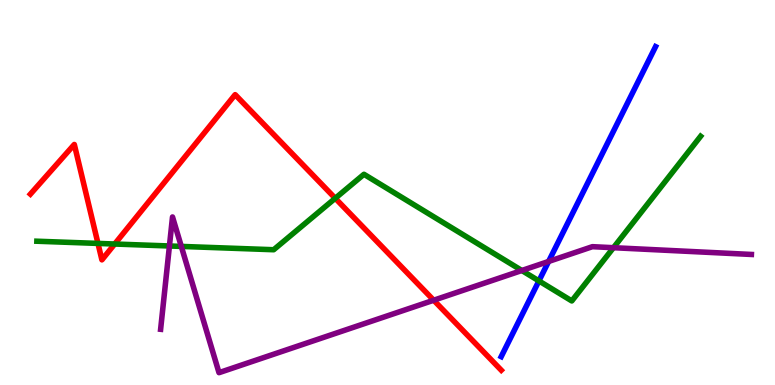[{'lines': ['blue', 'red'], 'intersections': []}, {'lines': ['green', 'red'], 'intersections': [{'x': 1.26, 'y': 3.68}, {'x': 1.48, 'y': 3.66}, {'x': 4.33, 'y': 4.85}]}, {'lines': ['purple', 'red'], 'intersections': [{'x': 5.6, 'y': 2.2}]}, {'lines': ['blue', 'green'], 'intersections': [{'x': 6.95, 'y': 2.7}]}, {'lines': ['blue', 'purple'], 'intersections': [{'x': 7.08, 'y': 3.21}]}, {'lines': ['green', 'purple'], 'intersections': [{'x': 2.19, 'y': 3.61}, {'x': 2.34, 'y': 3.6}, {'x': 6.73, 'y': 2.97}, {'x': 7.92, 'y': 3.57}]}]